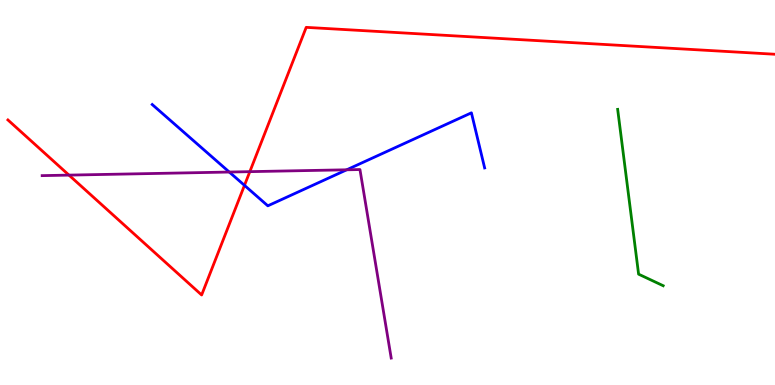[{'lines': ['blue', 'red'], 'intersections': [{'x': 3.15, 'y': 5.19}]}, {'lines': ['green', 'red'], 'intersections': []}, {'lines': ['purple', 'red'], 'intersections': [{'x': 0.89, 'y': 5.45}, {'x': 3.22, 'y': 5.54}]}, {'lines': ['blue', 'green'], 'intersections': []}, {'lines': ['blue', 'purple'], 'intersections': [{'x': 2.96, 'y': 5.53}, {'x': 4.47, 'y': 5.59}]}, {'lines': ['green', 'purple'], 'intersections': []}]